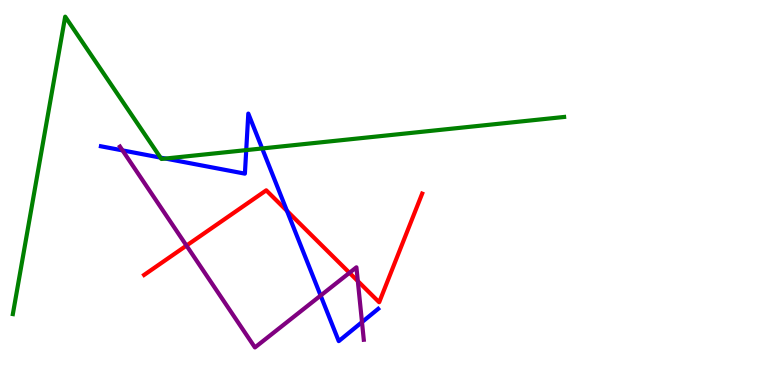[{'lines': ['blue', 'red'], 'intersections': [{'x': 3.7, 'y': 4.52}]}, {'lines': ['green', 'red'], 'intersections': []}, {'lines': ['purple', 'red'], 'intersections': [{'x': 2.41, 'y': 3.62}, {'x': 4.51, 'y': 2.91}, {'x': 4.62, 'y': 2.7}]}, {'lines': ['blue', 'green'], 'intersections': [{'x': 2.07, 'y': 5.91}, {'x': 2.13, 'y': 5.88}, {'x': 3.18, 'y': 6.1}, {'x': 3.38, 'y': 6.14}]}, {'lines': ['blue', 'purple'], 'intersections': [{'x': 1.58, 'y': 6.09}, {'x': 4.14, 'y': 2.32}, {'x': 4.67, 'y': 1.63}]}, {'lines': ['green', 'purple'], 'intersections': []}]